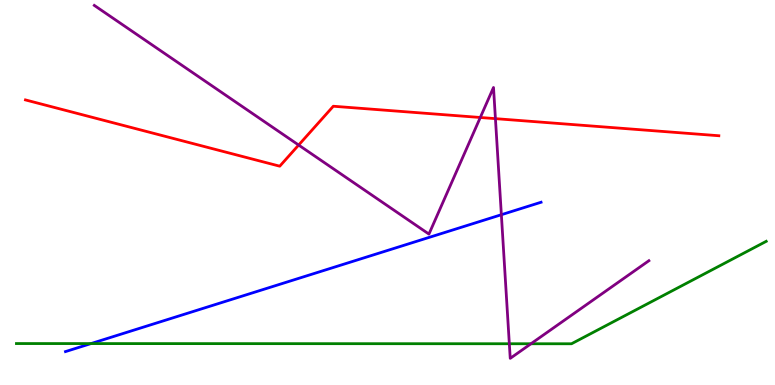[{'lines': ['blue', 'red'], 'intersections': []}, {'lines': ['green', 'red'], 'intersections': []}, {'lines': ['purple', 'red'], 'intersections': [{'x': 3.85, 'y': 6.23}, {'x': 6.2, 'y': 6.95}, {'x': 6.39, 'y': 6.92}]}, {'lines': ['blue', 'green'], 'intersections': [{'x': 1.17, 'y': 1.08}]}, {'lines': ['blue', 'purple'], 'intersections': [{'x': 6.47, 'y': 4.42}]}, {'lines': ['green', 'purple'], 'intersections': [{'x': 6.57, 'y': 1.07}, {'x': 6.85, 'y': 1.07}]}]